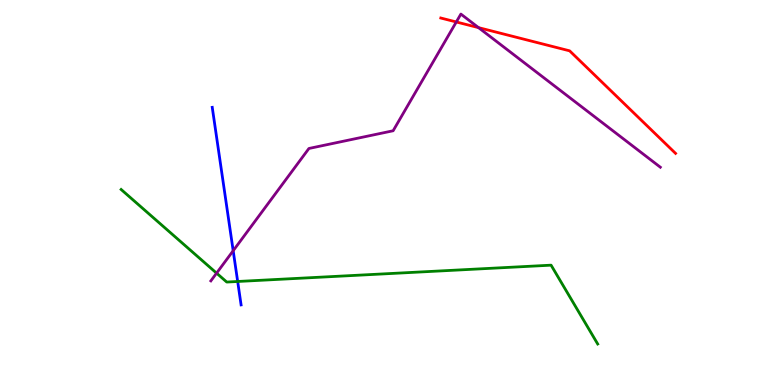[{'lines': ['blue', 'red'], 'intersections': []}, {'lines': ['green', 'red'], 'intersections': []}, {'lines': ['purple', 'red'], 'intersections': [{'x': 5.89, 'y': 9.43}, {'x': 6.17, 'y': 9.28}]}, {'lines': ['blue', 'green'], 'intersections': [{'x': 3.07, 'y': 2.69}]}, {'lines': ['blue', 'purple'], 'intersections': [{'x': 3.01, 'y': 3.49}]}, {'lines': ['green', 'purple'], 'intersections': [{'x': 2.79, 'y': 2.91}]}]